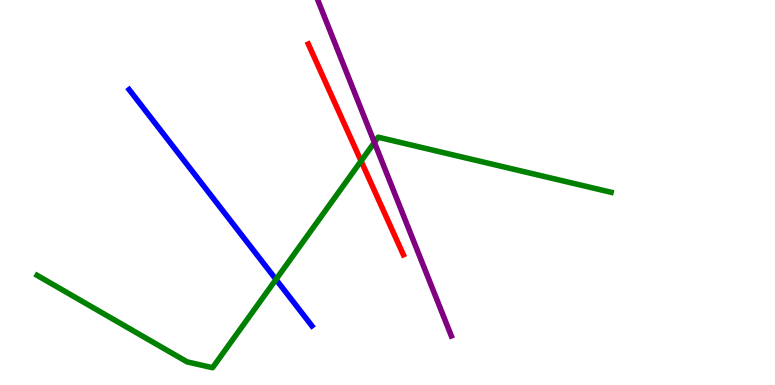[{'lines': ['blue', 'red'], 'intersections': []}, {'lines': ['green', 'red'], 'intersections': [{'x': 4.66, 'y': 5.82}]}, {'lines': ['purple', 'red'], 'intersections': []}, {'lines': ['blue', 'green'], 'intersections': [{'x': 3.56, 'y': 2.74}]}, {'lines': ['blue', 'purple'], 'intersections': []}, {'lines': ['green', 'purple'], 'intersections': [{'x': 4.83, 'y': 6.3}]}]